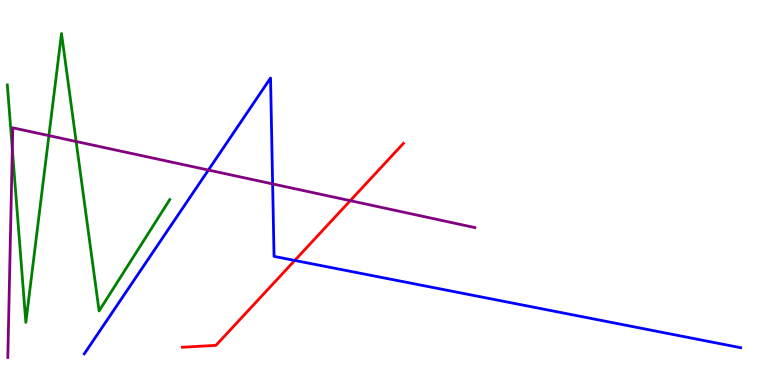[{'lines': ['blue', 'red'], 'intersections': [{'x': 3.8, 'y': 3.24}]}, {'lines': ['green', 'red'], 'intersections': []}, {'lines': ['purple', 'red'], 'intersections': [{'x': 4.52, 'y': 4.79}]}, {'lines': ['blue', 'green'], 'intersections': []}, {'lines': ['blue', 'purple'], 'intersections': [{'x': 2.69, 'y': 5.58}, {'x': 3.52, 'y': 5.22}]}, {'lines': ['green', 'purple'], 'intersections': [{'x': 0.159, 'y': 6.13}, {'x': 0.631, 'y': 6.48}, {'x': 0.982, 'y': 6.32}]}]